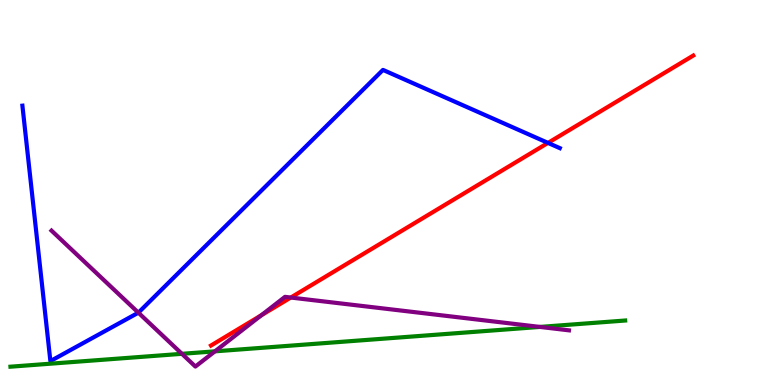[{'lines': ['blue', 'red'], 'intersections': [{'x': 7.07, 'y': 6.29}]}, {'lines': ['green', 'red'], 'intersections': []}, {'lines': ['purple', 'red'], 'intersections': [{'x': 3.37, 'y': 1.81}, {'x': 3.75, 'y': 2.27}]}, {'lines': ['blue', 'green'], 'intersections': []}, {'lines': ['blue', 'purple'], 'intersections': [{'x': 1.79, 'y': 1.88}]}, {'lines': ['green', 'purple'], 'intersections': [{'x': 2.35, 'y': 0.81}, {'x': 2.77, 'y': 0.874}, {'x': 6.97, 'y': 1.51}]}]